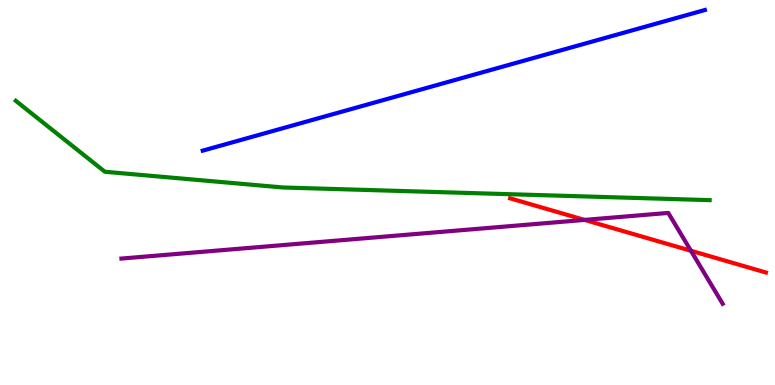[{'lines': ['blue', 'red'], 'intersections': []}, {'lines': ['green', 'red'], 'intersections': []}, {'lines': ['purple', 'red'], 'intersections': [{'x': 7.54, 'y': 4.29}, {'x': 8.92, 'y': 3.49}]}, {'lines': ['blue', 'green'], 'intersections': []}, {'lines': ['blue', 'purple'], 'intersections': []}, {'lines': ['green', 'purple'], 'intersections': []}]